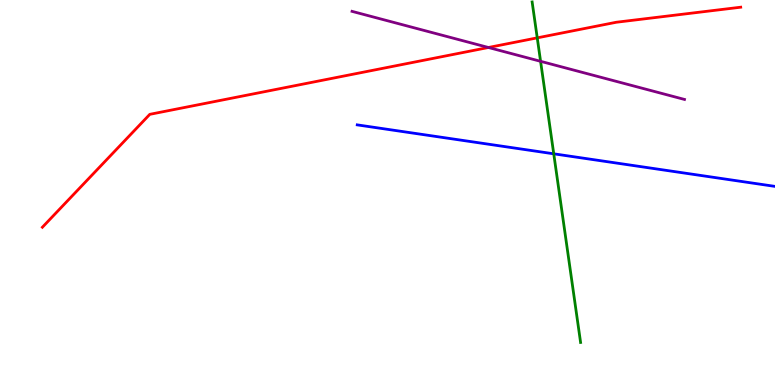[{'lines': ['blue', 'red'], 'intersections': []}, {'lines': ['green', 'red'], 'intersections': [{'x': 6.93, 'y': 9.02}]}, {'lines': ['purple', 'red'], 'intersections': [{'x': 6.3, 'y': 8.77}]}, {'lines': ['blue', 'green'], 'intersections': [{'x': 7.15, 'y': 6.0}]}, {'lines': ['blue', 'purple'], 'intersections': []}, {'lines': ['green', 'purple'], 'intersections': [{'x': 6.98, 'y': 8.41}]}]